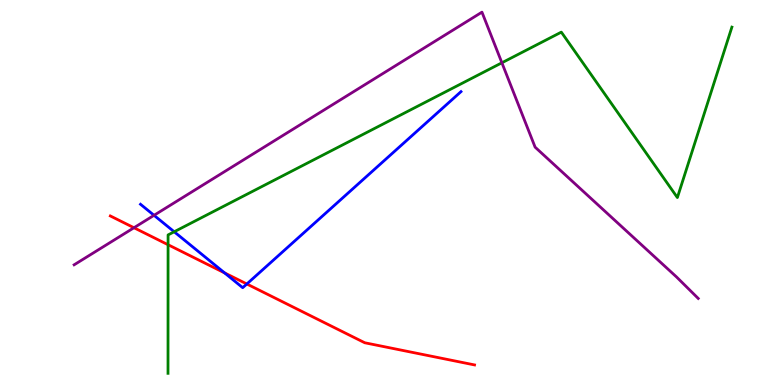[{'lines': ['blue', 'red'], 'intersections': [{'x': 2.9, 'y': 2.91}, {'x': 3.18, 'y': 2.62}]}, {'lines': ['green', 'red'], 'intersections': [{'x': 2.17, 'y': 3.64}]}, {'lines': ['purple', 'red'], 'intersections': [{'x': 1.73, 'y': 4.08}]}, {'lines': ['blue', 'green'], 'intersections': [{'x': 2.25, 'y': 3.98}]}, {'lines': ['blue', 'purple'], 'intersections': [{'x': 1.99, 'y': 4.41}]}, {'lines': ['green', 'purple'], 'intersections': [{'x': 6.48, 'y': 8.37}]}]